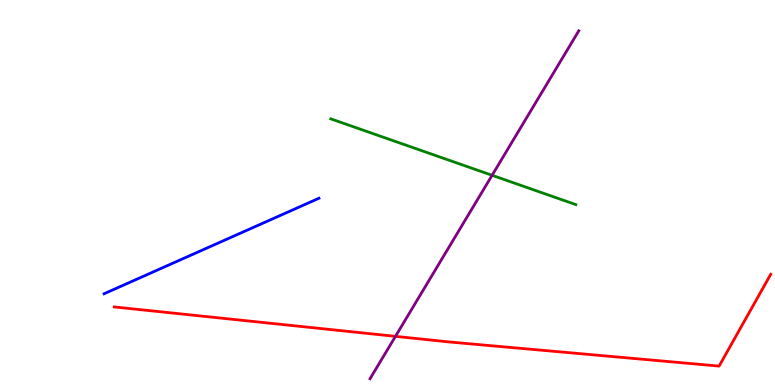[{'lines': ['blue', 'red'], 'intersections': []}, {'lines': ['green', 'red'], 'intersections': []}, {'lines': ['purple', 'red'], 'intersections': [{'x': 5.1, 'y': 1.26}]}, {'lines': ['blue', 'green'], 'intersections': []}, {'lines': ['blue', 'purple'], 'intersections': []}, {'lines': ['green', 'purple'], 'intersections': [{'x': 6.35, 'y': 5.45}]}]